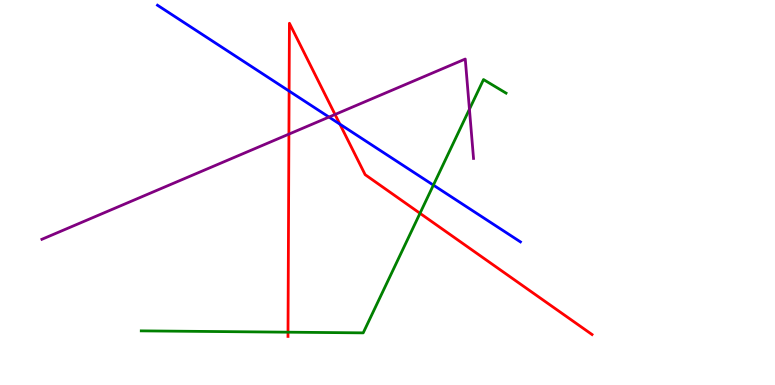[{'lines': ['blue', 'red'], 'intersections': [{'x': 3.73, 'y': 7.64}, {'x': 4.39, 'y': 6.78}]}, {'lines': ['green', 'red'], 'intersections': [{'x': 3.72, 'y': 1.37}, {'x': 5.42, 'y': 4.46}]}, {'lines': ['purple', 'red'], 'intersections': [{'x': 3.73, 'y': 6.52}, {'x': 4.32, 'y': 7.03}]}, {'lines': ['blue', 'green'], 'intersections': [{'x': 5.59, 'y': 5.19}]}, {'lines': ['blue', 'purple'], 'intersections': [{'x': 4.25, 'y': 6.96}]}, {'lines': ['green', 'purple'], 'intersections': [{'x': 6.06, 'y': 7.16}]}]